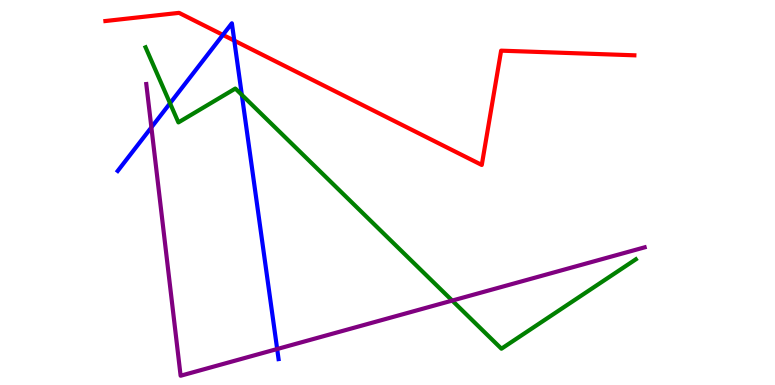[{'lines': ['blue', 'red'], 'intersections': [{'x': 2.88, 'y': 9.09}, {'x': 3.02, 'y': 8.94}]}, {'lines': ['green', 'red'], 'intersections': []}, {'lines': ['purple', 'red'], 'intersections': []}, {'lines': ['blue', 'green'], 'intersections': [{'x': 2.19, 'y': 7.32}, {'x': 3.12, 'y': 7.54}]}, {'lines': ['blue', 'purple'], 'intersections': [{'x': 1.95, 'y': 6.69}, {'x': 3.58, 'y': 0.935}]}, {'lines': ['green', 'purple'], 'intersections': [{'x': 5.84, 'y': 2.19}]}]